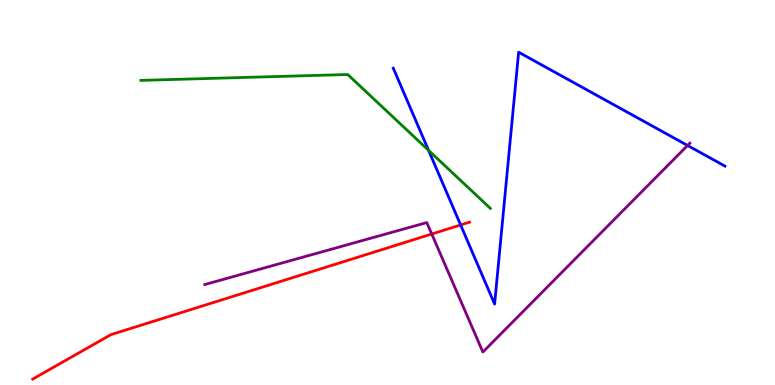[{'lines': ['blue', 'red'], 'intersections': [{'x': 5.94, 'y': 4.16}]}, {'lines': ['green', 'red'], 'intersections': []}, {'lines': ['purple', 'red'], 'intersections': [{'x': 5.57, 'y': 3.92}]}, {'lines': ['blue', 'green'], 'intersections': [{'x': 5.53, 'y': 6.09}]}, {'lines': ['blue', 'purple'], 'intersections': [{'x': 8.87, 'y': 6.22}]}, {'lines': ['green', 'purple'], 'intersections': []}]